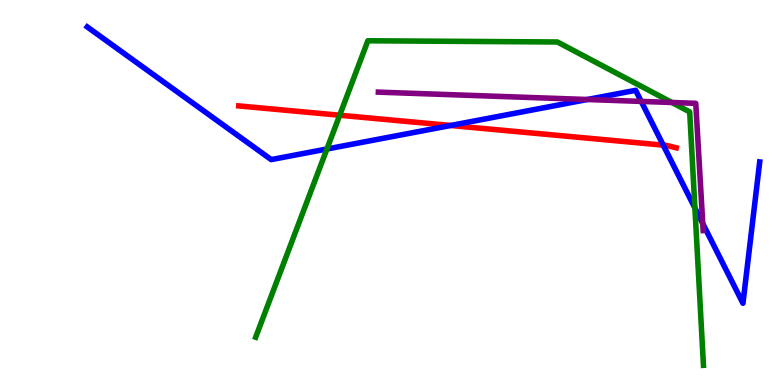[{'lines': ['blue', 'red'], 'intersections': [{'x': 5.81, 'y': 6.74}, {'x': 8.56, 'y': 6.23}]}, {'lines': ['green', 'red'], 'intersections': [{'x': 4.38, 'y': 7.01}]}, {'lines': ['purple', 'red'], 'intersections': []}, {'lines': ['blue', 'green'], 'intersections': [{'x': 4.22, 'y': 6.13}, {'x': 8.97, 'y': 4.6}]}, {'lines': ['blue', 'purple'], 'intersections': [{'x': 7.58, 'y': 7.42}, {'x': 8.27, 'y': 7.37}, {'x': 9.07, 'y': 4.19}]}, {'lines': ['green', 'purple'], 'intersections': [{'x': 8.67, 'y': 7.34}]}]